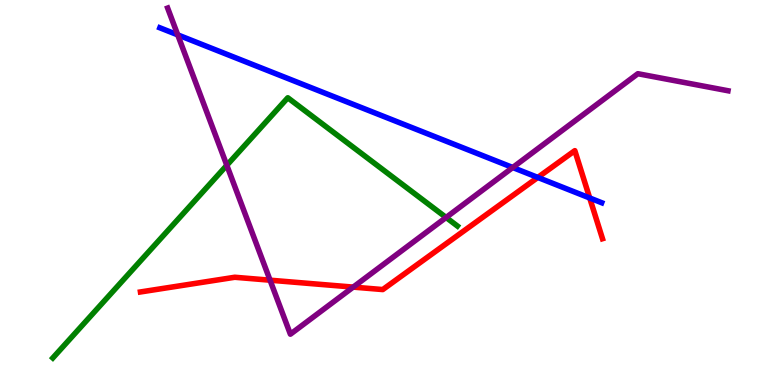[{'lines': ['blue', 'red'], 'intersections': [{'x': 6.94, 'y': 5.39}, {'x': 7.61, 'y': 4.86}]}, {'lines': ['green', 'red'], 'intersections': []}, {'lines': ['purple', 'red'], 'intersections': [{'x': 3.48, 'y': 2.72}, {'x': 4.56, 'y': 2.54}]}, {'lines': ['blue', 'green'], 'intersections': []}, {'lines': ['blue', 'purple'], 'intersections': [{'x': 2.29, 'y': 9.09}, {'x': 6.62, 'y': 5.65}]}, {'lines': ['green', 'purple'], 'intersections': [{'x': 2.93, 'y': 5.71}, {'x': 5.76, 'y': 4.35}]}]